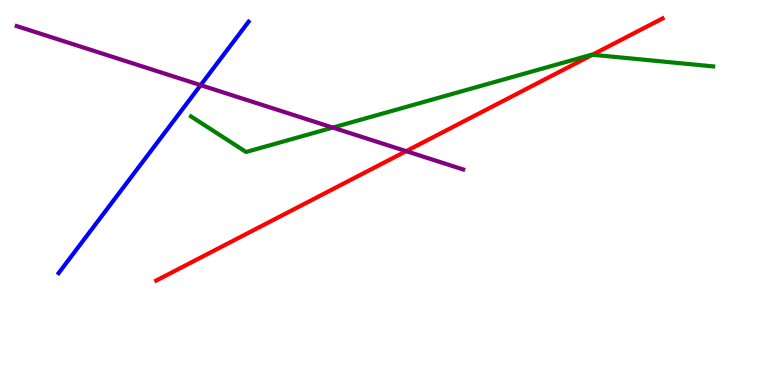[{'lines': ['blue', 'red'], 'intersections': []}, {'lines': ['green', 'red'], 'intersections': [{'x': 7.64, 'y': 8.58}]}, {'lines': ['purple', 'red'], 'intersections': [{'x': 5.24, 'y': 6.07}]}, {'lines': ['blue', 'green'], 'intersections': []}, {'lines': ['blue', 'purple'], 'intersections': [{'x': 2.59, 'y': 7.79}]}, {'lines': ['green', 'purple'], 'intersections': [{'x': 4.29, 'y': 6.69}]}]